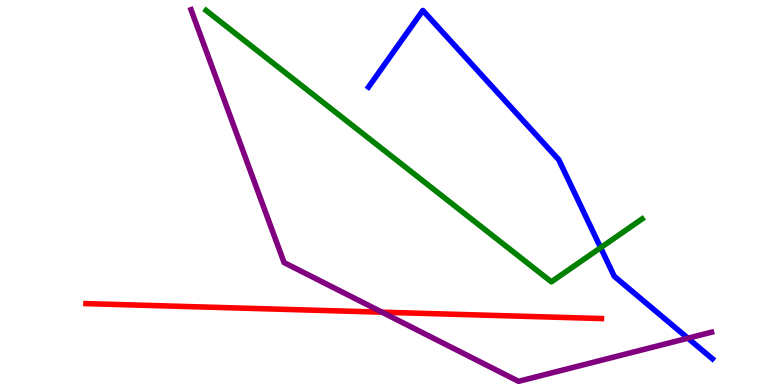[{'lines': ['blue', 'red'], 'intersections': []}, {'lines': ['green', 'red'], 'intersections': []}, {'lines': ['purple', 'red'], 'intersections': [{'x': 4.93, 'y': 1.89}]}, {'lines': ['blue', 'green'], 'intersections': [{'x': 7.75, 'y': 3.57}]}, {'lines': ['blue', 'purple'], 'intersections': [{'x': 8.88, 'y': 1.22}]}, {'lines': ['green', 'purple'], 'intersections': []}]